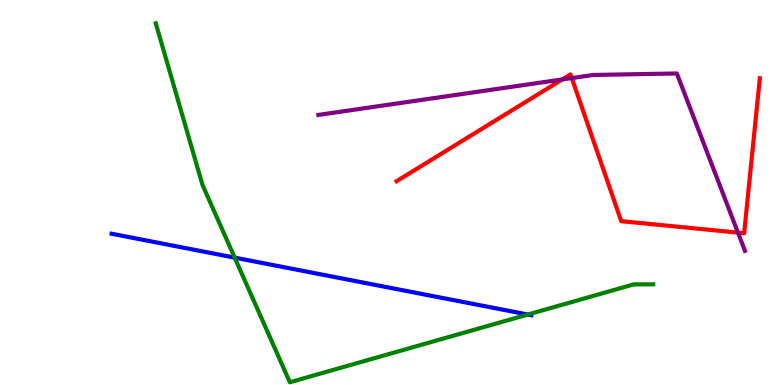[{'lines': ['blue', 'red'], 'intersections': []}, {'lines': ['green', 'red'], 'intersections': []}, {'lines': ['purple', 'red'], 'intersections': [{'x': 7.25, 'y': 7.94}, {'x': 7.38, 'y': 7.97}, {'x': 9.52, 'y': 3.96}]}, {'lines': ['blue', 'green'], 'intersections': [{'x': 3.03, 'y': 3.31}, {'x': 6.81, 'y': 1.83}]}, {'lines': ['blue', 'purple'], 'intersections': []}, {'lines': ['green', 'purple'], 'intersections': []}]